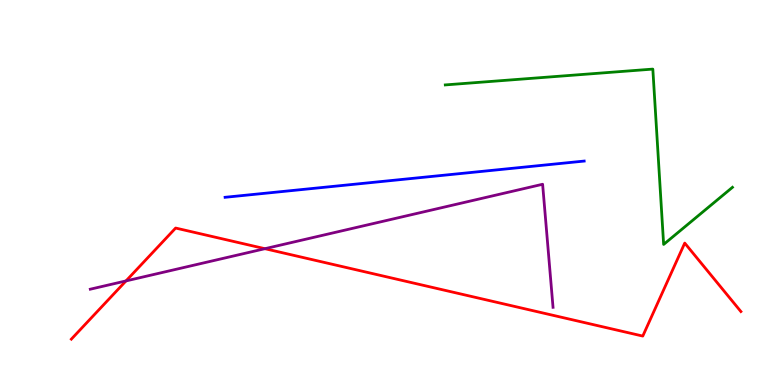[{'lines': ['blue', 'red'], 'intersections': []}, {'lines': ['green', 'red'], 'intersections': []}, {'lines': ['purple', 'red'], 'intersections': [{'x': 1.63, 'y': 2.7}, {'x': 3.42, 'y': 3.54}]}, {'lines': ['blue', 'green'], 'intersections': []}, {'lines': ['blue', 'purple'], 'intersections': []}, {'lines': ['green', 'purple'], 'intersections': []}]